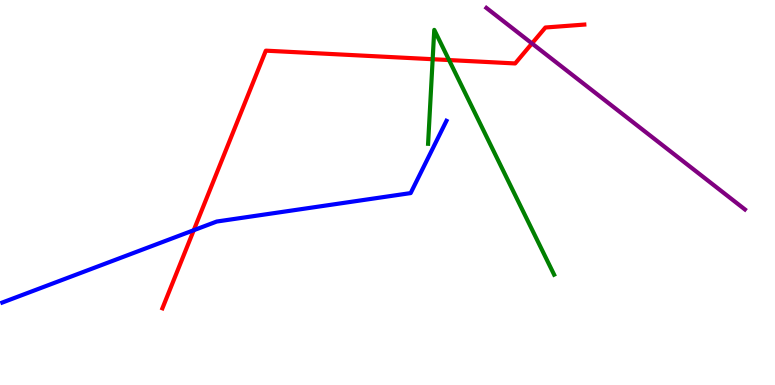[{'lines': ['blue', 'red'], 'intersections': [{'x': 2.5, 'y': 4.02}]}, {'lines': ['green', 'red'], 'intersections': [{'x': 5.58, 'y': 8.46}, {'x': 5.79, 'y': 8.44}]}, {'lines': ['purple', 'red'], 'intersections': [{'x': 6.86, 'y': 8.87}]}, {'lines': ['blue', 'green'], 'intersections': []}, {'lines': ['blue', 'purple'], 'intersections': []}, {'lines': ['green', 'purple'], 'intersections': []}]